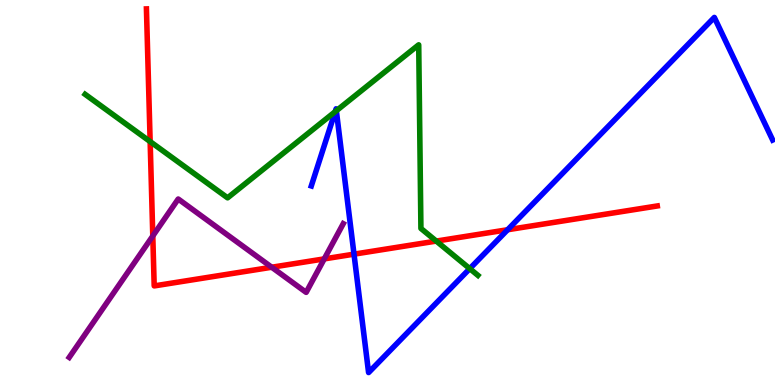[{'lines': ['blue', 'red'], 'intersections': [{'x': 4.57, 'y': 3.4}, {'x': 6.55, 'y': 4.03}]}, {'lines': ['green', 'red'], 'intersections': [{'x': 1.94, 'y': 6.32}, {'x': 5.63, 'y': 3.74}]}, {'lines': ['purple', 'red'], 'intersections': [{'x': 1.97, 'y': 3.87}, {'x': 3.51, 'y': 3.06}, {'x': 4.18, 'y': 3.28}]}, {'lines': ['blue', 'green'], 'intersections': [{'x': 4.32, 'y': 7.1}, {'x': 4.34, 'y': 7.12}, {'x': 6.06, 'y': 3.02}]}, {'lines': ['blue', 'purple'], 'intersections': []}, {'lines': ['green', 'purple'], 'intersections': []}]